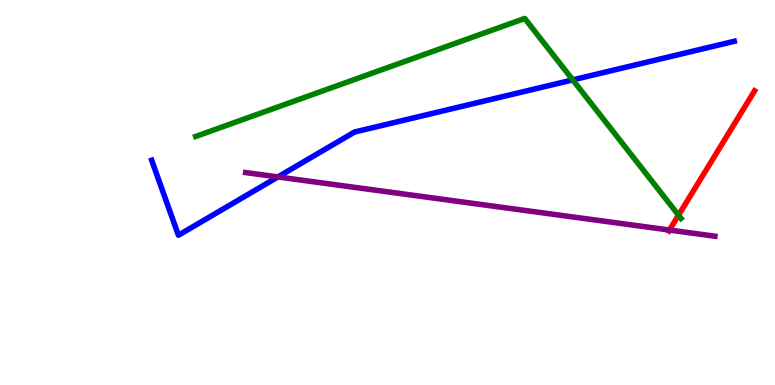[{'lines': ['blue', 'red'], 'intersections': []}, {'lines': ['green', 'red'], 'intersections': [{'x': 8.76, 'y': 4.41}]}, {'lines': ['purple', 'red'], 'intersections': [{'x': 8.64, 'y': 4.02}]}, {'lines': ['blue', 'green'], 'intersections': [{'x': 7.39, 'y': 7.93}]}, {'lines': ['blue', 'purple'], 'intersections': [{'x': 3.59, 'y': 5.4}]}, {'lines': ['green', 'purple'], 'intersections': []}]